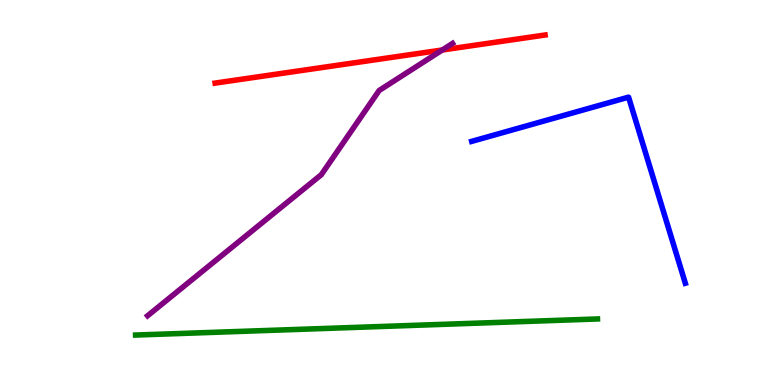[{'lines': ['blue', 'red'], 'intersections': []}, {'lines': ['green', 'red'], 'intersections': []}, {'lines': ['purple', 'red'], 'intersections': [{'x': 5.71, 'y': 8.7}]}, {'lines': ['blue', 'green'], 'intersections': []}, {'lines': ['blue', 'purple'], 'intersections': []}, {'lines': ['green', 'purple'], 'intersections': []}]